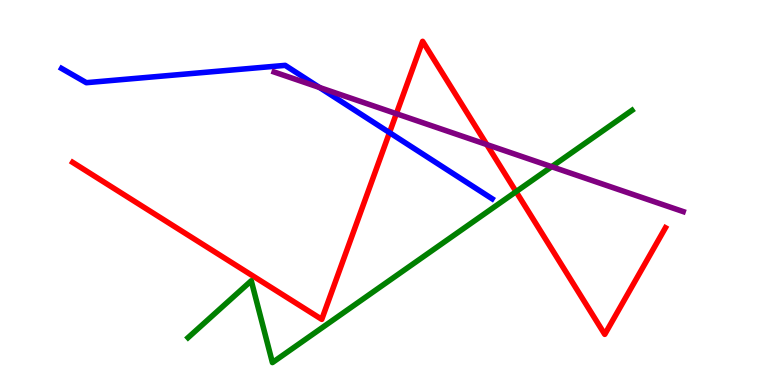[{'lines': ['blue', 'red'], 'intersections': [{'x': 5.03, 'y': 6.56}]}, {'lines': ['green', 'red'], 'intersections': [{'x': 6.66, 'y': 5.02}]}, {'lines': ['purple', 'red'], 'intersections': [{'x': 5.11, 'y': 7.05}, {'x': 6.28, 'y': 6.25}]}, {'lines': ['blue', 'green'], 'intersections': []}, {'lines': ['blue', 'purple'], 'intersections': [{'x': 4.12, 'y': 7.73}]}, {'lines': ['green', 'purple'], 'intersections': [{'x': 7.12, 'y': 5.67}]}]